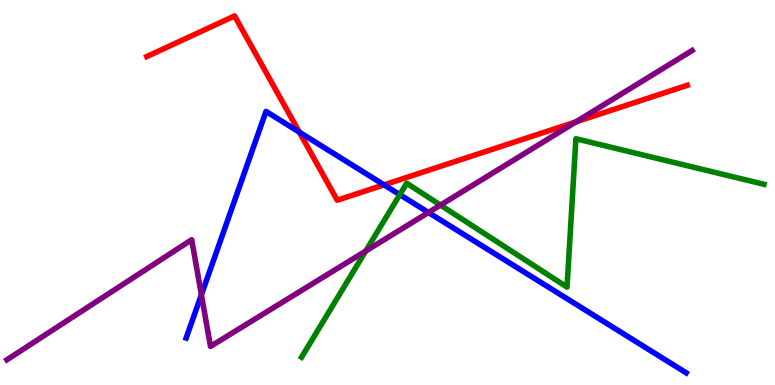[{'lines': ['blue', 'red'], 'intersections': [{'x': 3.86, 'y': 6.57}, {'x': 4.96, 'y': 5.2}]}, {'lines': ['green', 'red'], 'intersections': []}, {'lines': ['purple', 'red'], 'intersections': [{'x': 7.43, 'y': 6.84}]}, {'lines': ['blue', 'green'], 'intersections': [{'x': 5.16, 'y': 4.94}]}, {'lines': ['blue', 'purple'], 'intersections': [{'x': 2.6, 'y': 2.34}, {'x': 5.53, 'y': 4.48}]}, {'lines': ['green', 'purple'], 'intersections': [{'x': 4.72, 'y': 3.48}, {'x': 5.68, 'y': 4.67}]}]